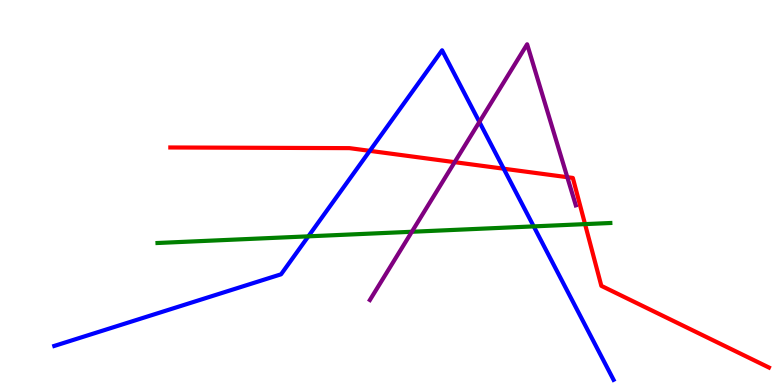[{'lines': ['blue', 'red'], 'intersections': [{'x': 4.77, 'y': 6.08}, {'x': 6.5, 'y': 5.62}]}, {'lines': ['green', 'red'], 'intersections': [{'x': 7.55, 'y': 4.18}]}, {'lines': ['purple', 'red'], 'intersections': [{'x': 5.87, 'y': 5.79}, {'x': 7.32, 'y': 5.4}]}, {'lines': ['blue', 'green'], 'intersections': [{'x': 3.98, 'y': 3.86}, {'x': 6.89, 'y': 4.12}]}, {'lines': ['blue', 'purple'], 'intersections': [{'x': 6.19, 'y': 6.83}]}, {'lines': ['green', 'purple'], 'intersections': [{'x': 5.31, 'y': 3.98}]}]